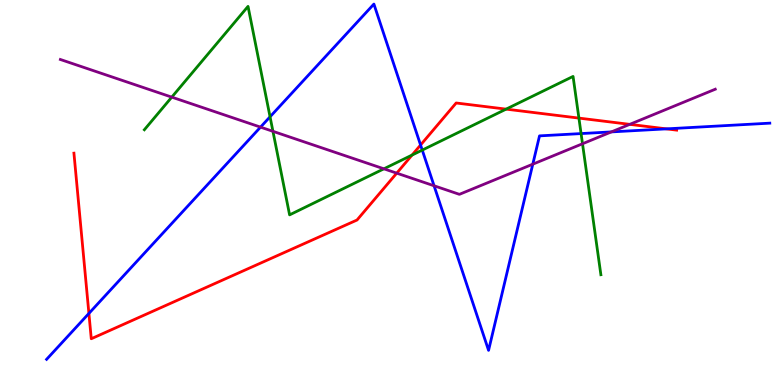[{'lines': ['blue', 'red'], 'intersections': [{'x': 1.15, 'y': 1.86}, {'x': 5.43, 'y': 6.23}, {'x': 8.6, 'y': 6.65}]}, {'lines': ['green', 'red'], 'intersections': [{'x': 5.32, 'y': 5.97}, {'x': 6.53, 'y': 7.17}, {'x': 7.47, 'y': 6.93}]}, {'lines': ['purple', 'red'], 'intersections': [{'x': 5.12, 'y': 5.5}, {'x': 8.13, 'y': 6.77}]}, {'lines': ['blue', 'green'], 'intersections': [{'x': 3.48, 'y': 6.97}, {'x': 5.45, 'y': 6.1}, {'x': 7.5, 'y': 6.53}]}, {'lines': ['blue', 'purple'], 'intersections': [{'x': 3.36, 'y': 6.7}, {'x': 5.6, 'y': 5.17}, {'x': 6.87, 'y': 5.74}, {'x': 7.89, 'y': 6.57}]}, {'lines': ['green', 'purple'], 'intersections': [{'x': 2.22, 'y': 7.48}, {'x': 3.52, 'y': 6.59}, {'x': 4.95, 'y': 5.62}, {'x': 7.52, 'y': 6.27}]}]